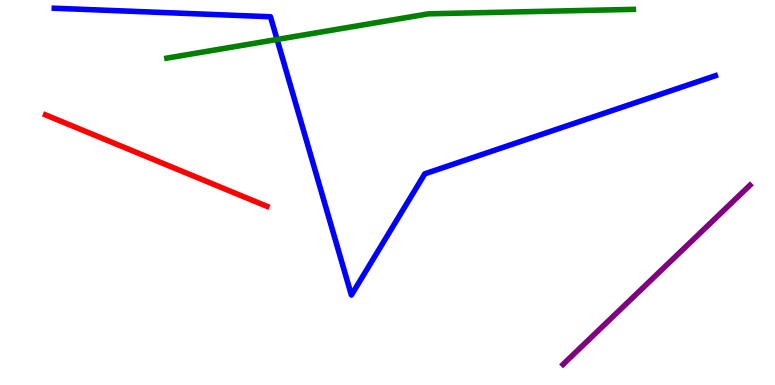[{'lines': ['blue', 'red'], 'intersections': []}, {'lines': ['green', 'red'], 'intersections': []}, {'lines': ['purple', 'red'], 'intersections': []}, {'lines': ['blue', 'green'], 'intersections': [{'x': 3.58, 'y': 8.97}]}, {'lines': ['blue', 'purple'], 'intersections': []}, {'lines': ['green', 'purple'], 'intersections': []}]